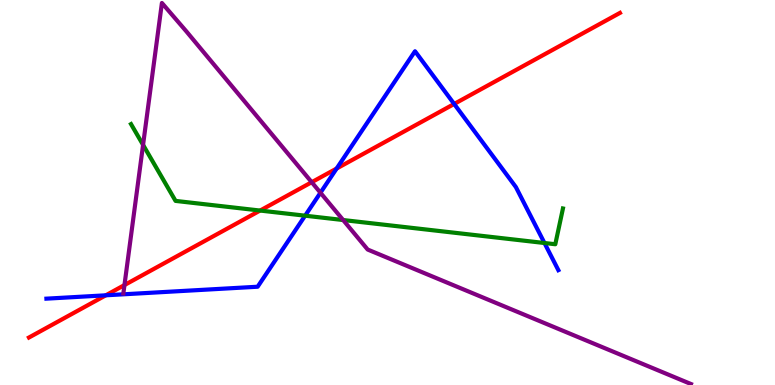[{'lines': ['blue', 'red'], 'intersections': [{'x': 1.37, 'y': 2.33}, {'x': 4.34, 'y': 5.62}, {'x': 5.86, 'y': 7.3}]}, {'lines': ['green', 'red'], 'intersections': [{'x': 3.36, 'y': 4.53}]}, {'lines': ['purple', 'red'], 'intersections': [{'x': 1.61, 'y': 2.6}, {'x': 4.02, 'y': 5.27}]}, {'lines': ['blue', 'green'], 'intersections': [{'x': 3.94, 'y': 4.4}, {'x': 7.03, 'y': 3.69}]}, {'lines': ['blue', 'purple'], 'intersections': [{'x': 4.13, 'y': 4.99}]}, {'lines': ['green', 'purple'], 'intersections': [{'x': 1.85, 'y': 6.24}, {'x': 4.43, 'y': 4.28}]}]